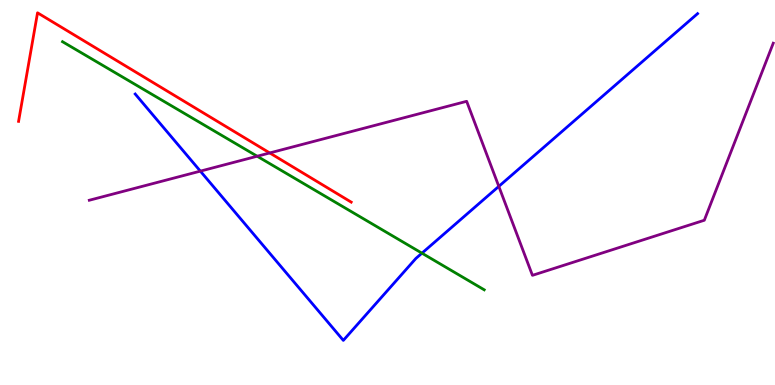[{'lines': ['blue', 'red'], 'intersections': []}, {'lines': ['green', 'red'], 'intersections': []}, {'lines': ['purple', 'red'], 'intersections': [{'x': 3.48, 'y': 6.03}]}, {'lines': ['blue', 'green'], 'intersections': [{'x': 5.44, 'y': 3.42}]}, {'lines': ['blue', 'purple'], 'intersections': [{'x': 2.59, 'y': 5.56}, {'x': 6.44, 'y': 5.16}]}, {'lines': ['green', 'purple'], 'intersections': [{'x': 3.32, 'y': 5.94}]}]